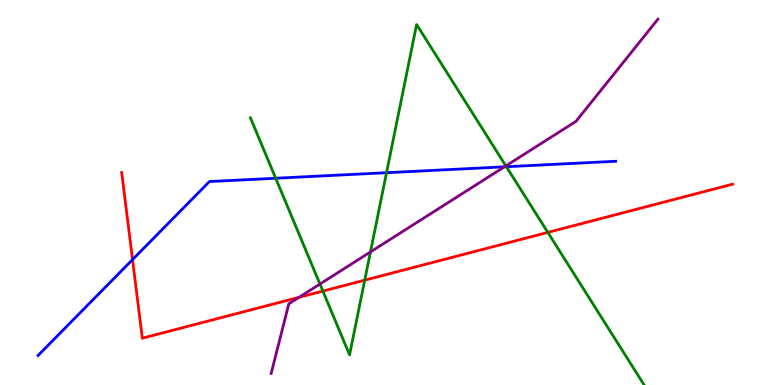[{'lines': ['blue', 'red'], 'intersections': [{'x': 1.71, 'y': 3.26}]}, {'lines': ['green', 'red'], 'intersections': [{'x': 4.17, 'y': 2.44}, {'x': 4.71, 'y': 2.72}, {'x': 7.07, 'y': 3.96}]}, {'lines': ['purple', 'red'], 'intersections': [{'x': 3.86, 'y': 2.28}]}, {'lines': ['blue', 'green'], 'intersections': [{'x': 3.56, 'y': 5.37}, {'x': 4.99, 'y': 5.51}, {'x': 6.53, 'y': 5.67}]}, {'lines': ['blue', 'purple'], 'intersections': [{'x': 6.51, 'y': 5.67}]}, {'lines': ['green', 'purple'], 'intersections': [{'x': 4.13, 'y': 2.62}, {'x': 4.78, 'y': 3.46}, {'x': 6.53, 'y': 5.69}]}]